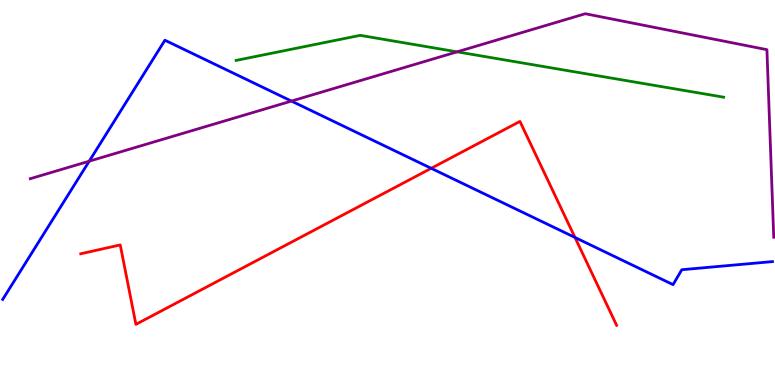[{'lines': ['blue', 'red'], 'intersections': [{'x': 5.56, 'y': 5.63}, {'x': 7.42, 'y': 3.83}]}, {'lines': ['green', 'red'], 'intersections': []}, {'lines': ['purple', 'red'], 'intersections': []}, {'lines': ['blue', 'green'], 'intersections': []}, {'lines': ['blue', 'purple'], 'intersections': [{'x': 1.15, 'y': 5.81}, {'x': 3.76, 'y': 7.37}]}, {'lines': ['green', 'purple'], 'intersections': [{'x': 5.9, 'y': 8.65}]}]